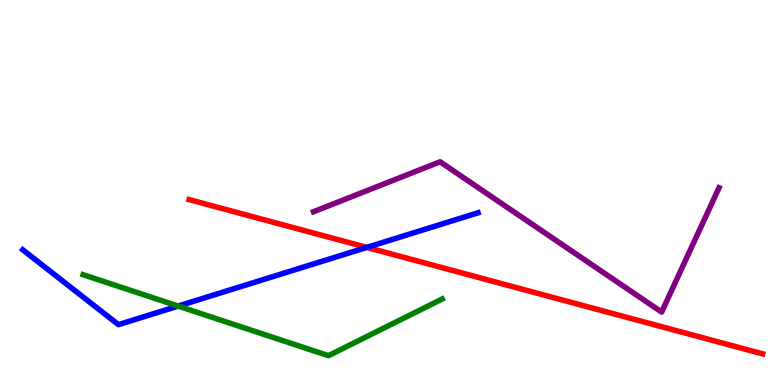[{'lines': ['blue', 'red'], 'intersections': [{'x': 4.73, 'y': 3.57}]}, {'lines': ['green', 'red'], 'intersections': []}, {'lines': ['purple', 'red'], 'intersections': []}, {'lines': ['blue', 'green'], 'intersections': [{'x': 2.3, 'y': 2.05}]}, {'lines': ['blue', 'purple'], 'intersections': []}, {'lines': ['green', 'purple'], 'intersections': []}]